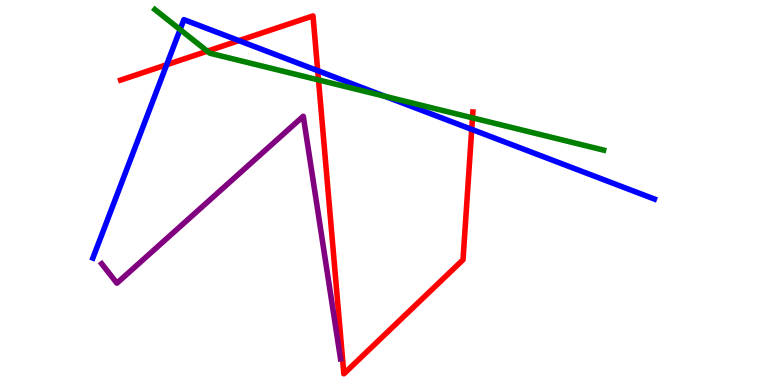[{'lines': ['blue', 'red'], 'intersections': [{'x': 2.15, 'y': 8.32}, {'x': 3.08, 'y': 8.94}, {'x': 4.1, 'y': 8.16}, {'x': 6.09, 'y': 6.64}]}, {'lines': ['green', 'red'], 'intersections': [{'x': 2.68, 'y': 8.67}, {'x': 4.11, 'y': 7.92}, {'x': 6.1, 'y': 6.94}]}, {'lines': ['purple', 'red'], 'intersections': []}, {'lines': ['blue', 'green'], 'intersections': [{'x': 2.32, 'y': 9.23}, {'x': 4.97, 'y': 7.5}]}, {'lines': ['blue', 'purple'], 'intersections': []}, {'lines': ['green', 'purple'], 'intersections': []}]